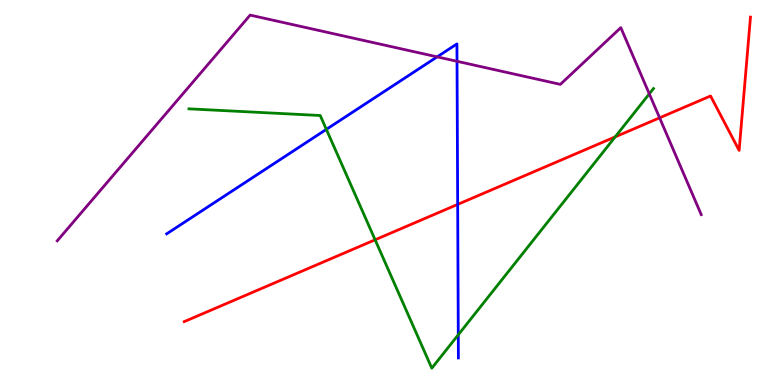[{'lines': ['blue', 'red'], 'intersections': [{'x': 5.91, 'y': 4.69}]}, {'lines': ['green', 'red'], 'intersections': [{'x': 4.84, 'y': 3.77}, {'x': 7.94, 'y': 6.44}]}, {'lines': ['purple', 'red'], 'intersections': [{'x': 8.51, 'y': 6.94}]}, {'lines': ['blue', 'green'], 'intersections': [{'x': 4.21, 'y': 6.64}, {'x': 5.91, 'y': 1.3}]}, {'lines': ['blue', 'purple'], 'intersections': [{'x': 5.64, 'y': 8.52}, {'x': 5.9, 'y': 8.41}]}, {'lines': ['green', 'purple'], 'intersections': [{'x': 8.38, 'y': 7.56}]}]